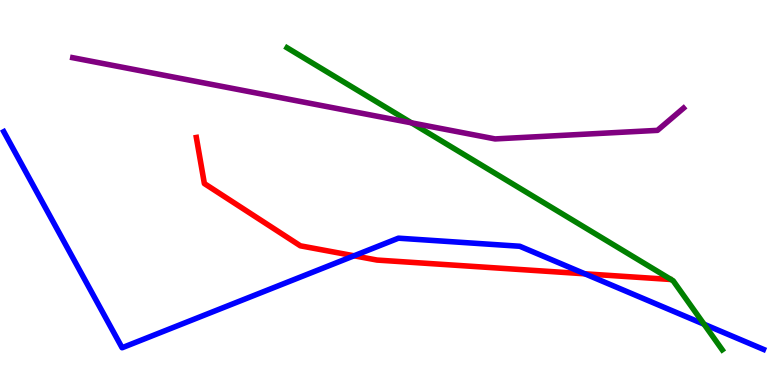[{'lines': ['blue', 'red'], 'intersections': [{'x': 4.57, 'y': 3.36}, {'x': 7.55, 'y': 2.89}]}, {'lines': ['green', 'red'], 'intersections': []}, {'lines': ['purple', 'red'], 'intersections': []}, {'lines': ['blue', 'green'], 'intersections': [{'x': 9.08, 'y': 1.58}]}, {'lines': ['blue', 'purple'], 'intersections': []}, {'lines': ['green', 'purple'], 'intersections': [{'x': 5.31, 'y': 6.81}]}]